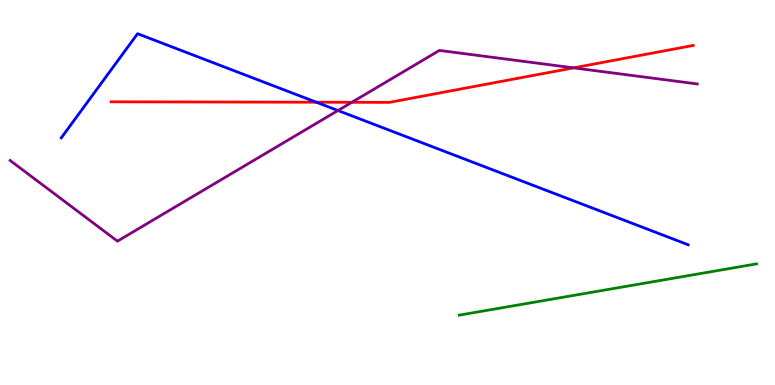[{'lines': ['blue', 'red'], 'intersections': [{'x': 4.08, 'y': 7.34}]}, {'lines': ['green', 'red'], 'intersections': []}, {'lines': ['purple', 'red'], 'intersections': [{'x': 4.54, 'y': 7.34}, {'x': 7.4, 'y': 8.24}]}, {'lines': ['blue', 'green'], 'intersections': []}, {'lines': ['blue', 'purple'], 'intersections': [{'x': 4.36, 'y': 7.13}]}, {'lines': ['green', 'purple'], 'intersections': []}]